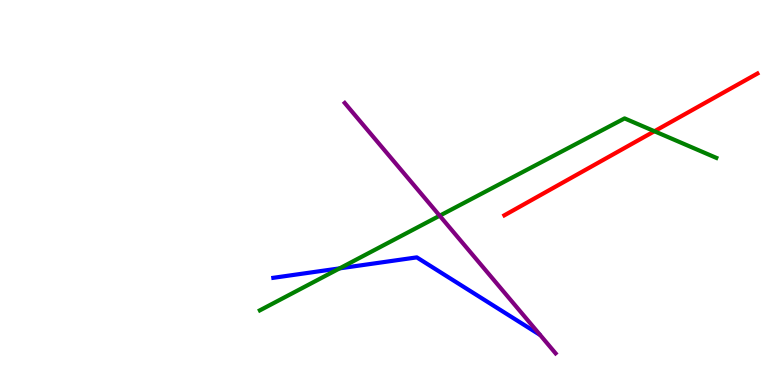[{'lines': ['blue', 'red'], 'intersections': []}, {'lines': ['green', 'red'], 'intersections': [{'x': 8.44, 'y': 6.59}]}, {'lines': ['purple', 'red'], 'intersections': []}, {'lines': ['blue', 'green'], 'intersections': [{'x': 4.38, 'y': 3.03}]}, {'lines': ['blue', 'purple'], 'intersections': []}, {'lines': ['green', 'purple'], 'intersections': [{'x': 5.67, 'y': 4.4}]}]